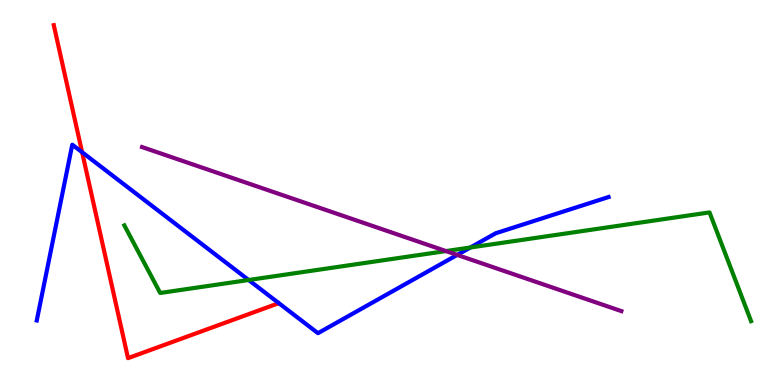[{'lines': ['blue', 'red'], 'intersections': [{'x': 1.06, 'y': 6.05}]}, {'lines': ['green', 'red'], 'intersections': []}, {'lines': ['purple', 'red'], 'intersections': []}, {'lines': ['blue', 'green'], 'intersections': [{'x': 3.21, 'y': 2.73}, {'x': 6.07, 'y': 3.57}]}, {'lines': ['blue', 'purple'], 'intersections': [{'x': 5.9, 'y': 3.38}]}, {'lines': ['green', 'purple'], 'intersections': [{'x': 5.75, 'y': 3.48}]}]